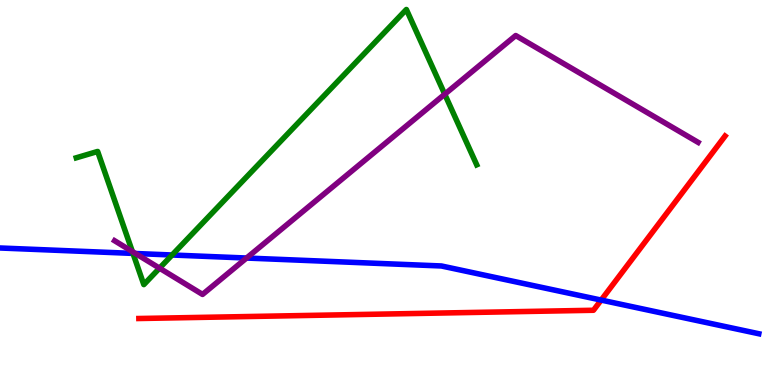[{'lines': ['blue', 'red'], 'intersections': [{'x': 7.76, 'y': 2.21}]}, {'lines': ['green', 'red'], 'intersections': []}, {'lines': ['purple', 'red'], 'intersections': []}, {'lines': ['blue', 'green'], 'intersections': [{'x': 1.72, 'y': 3.42}, {'x': 2.22, 'y': 3.38}]}, {'lines': ['blue', 'purple'], 'intersections': [{'x': 1.75, 'y': 3.42}, {'x': 3.18, 'y': 3.3}]}, {'lines': ['green', 'purple'], 'intersections': [{'x': 1.71, 'y': 3.47}, {'x': 2.06, 'y': 3.03}, {'x': 5.74, 'y': 7.55}]}]